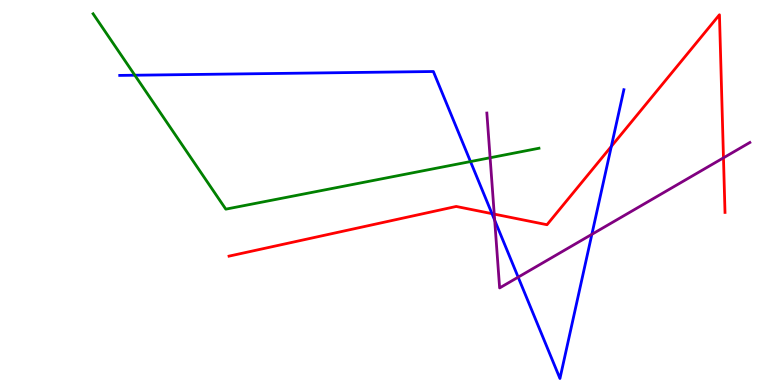[{'lines': ['blue', 'red'], 'intersections': [{'x': 6.35, 'y': 4.45}, {'x': 7.89, 'y': 6.2}]}, {'lines': ['green', 'red'], 'intersections': []}, {'lines': ['purple', 'red'], 'intersections': [{'x': 6.38, 'y': 4.44}, {'x': 9.34, 'y': 5.9}]}, {'lines': ['blue', 'green'], 'intersections': [{'x': 1.74, 'y': 8.05}, {'x': 6.07, 'y': 5.8}]}, {'lines': ['blue', 'purple'], 'intersections': [{'x': 6.38, 'y': 4.28}, {'x': 6.69, 'y': 2.8}, {'x': 7.64, 'y': 3.91}]}, {'lines': ['green', 'purple'], 'intersections': [{'x': 6.32, 'y': 5.9}]}]